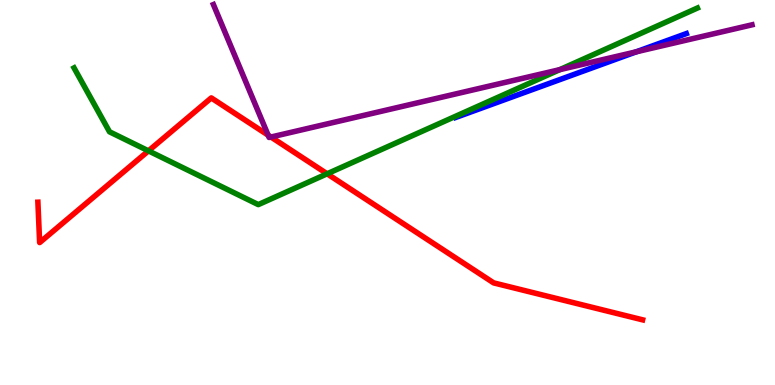[{'lines': ['blue', 'red'], 'intersections': []}, {'lines': ['green', 'red'], 'intersections': [{'x': 1.92, 'y': 6.08}, {'x': 4.22, 'y': 5.49}]}, {'lines': ['purple', 'red'], 'intersections': [{'x': 3.46, 'y': 6.49}, {'x': 3.5, 'y': 6.44}]}, {'lines': ['blue', 'green'], 'intersections': []}, {'lines': ['blue', 'purple'], 'intersections': [{'x': 8.21, 'y': 8.65}]}, {'lines': ['green', 'purple'], 'intersections': [{'x': 7.22, 'y': 8.19}]}]